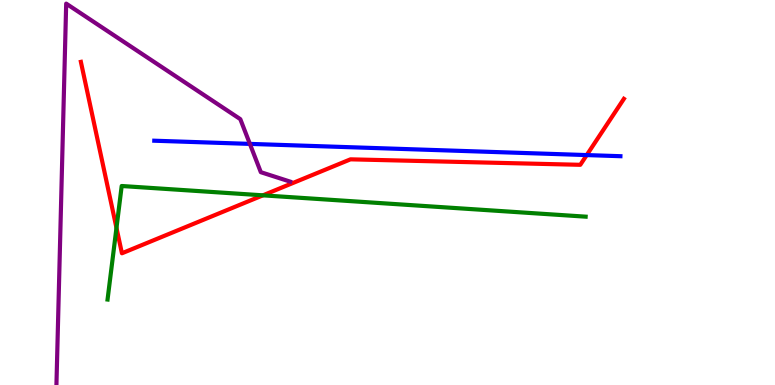[{'lines': ['blue', 'red'], 'intersections': [{'x': 7.57, 'y': 5.97}]}, {'lines': ['green', 'red'], 'intersections': [{'x': 1.5, 'y': 4.08}, {'x': 3.39, 'y': 4.93}]}, {'lines': ['purple', 'red'], 'intersections': []}, {'lines': ['blue', 'green'], 'intersections': []}, {'lines': ['blue', 'purple'], 'intersections': [{'x': 3.22, 'y': 6.26}]}, {'lines': ['green', 'purple'], 'intersections': []}]